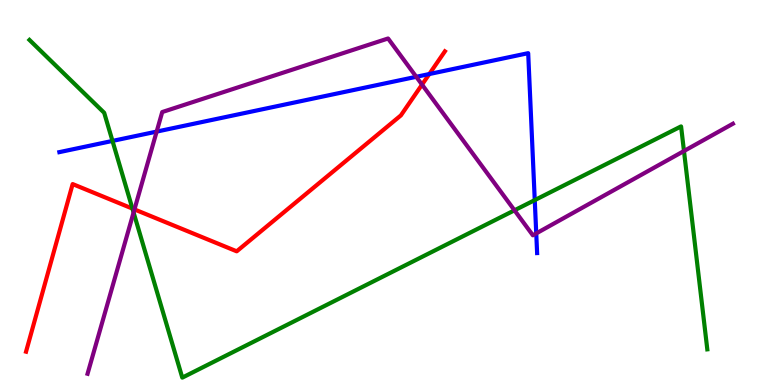[{'lines': ['blue', 'red'], 'intersections': [{'x': 5.54, 'y': 8.08}]}, {'lines': ['green', 'red'], 'intersections': [{'x': 1.71, 'y': 4.58}]}, {'lines': ['purple', 'red'], 'intersections': [{'x': 1.73, 'y': 4.56}, {'x': 5.45, 'y': 7.8}]}, {'lines': ['blue', 'green'], 'intersections': [{'x': 1.45, 'y': 6.34}, {'x': 6.9, 'y': 4.8}]}, {'lines': ['blue', 'purple'], 'intersections': [{'x': 2.02, 'y': 6.58}, {'x': 5.37, 'y': 8.01}, {'x': 6.92, 'y': 3.94}]}, {'lines': ['green', 'purple'], 'intersections': [{'x': 1.72, 'y': 4.48}, {'x': 6.64, 'y': 4.54}, {'x': 8.83, 'y': 6.08}]}]